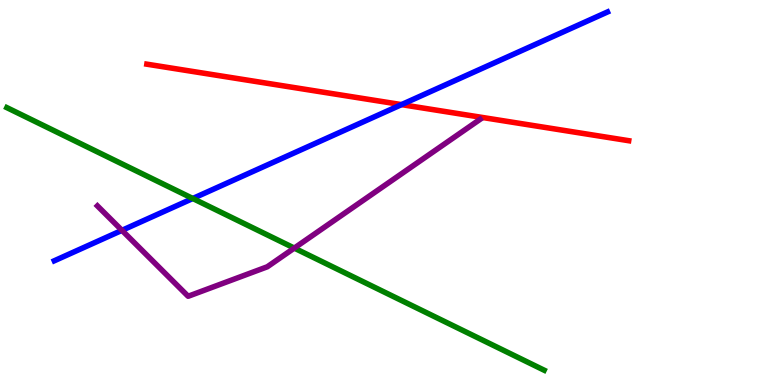[{'lines': ['blue', 'red'], 'intersections': [{'x': 5.18, 'y': 7.28}]}, {'lines': ['green', 'red'], 'intersections': []}, {'lines': ['purple', 'red'], 'intersections': []}, {'lines': ['blue', 'green'], 'intersections': [{'x': 2.49, 'y': 4.84}]}, {'lines': ['blue', 'purple'], 'intersections': [{'x': 1.57, 'y': 4.02}]}, {'lines': ['green', 'purple'], 'intersections': [{'x': 3.8, 'y': 3.56}]}]